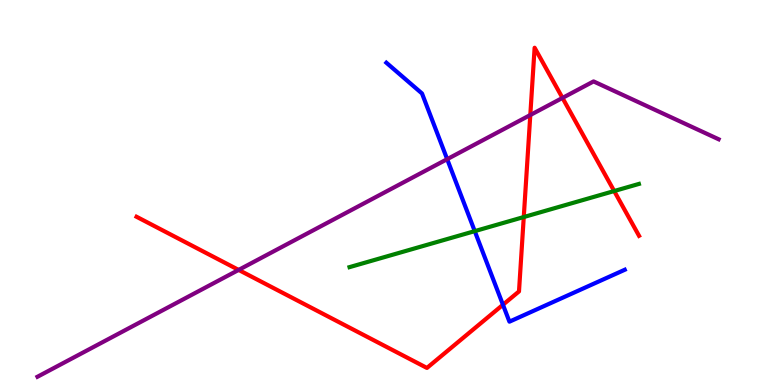[{'lines': ['blue', 'red'], 'intersections': [{'x': 6.49, 'y': 2.08}]}, {'lines': ['green', 'red'], 'intersections': [{'x': 6.76, 'y': 4.36}, {'x': 7.92, 'y': 5.04}]}, {'lines': ['purple', 'red'], 'intersections': [{'x': 3.08, 'y': 2.99}, {'x': 6.84, 'y': 7.01}, {'x': 7.26, 'y': 7.46}]}, {'lines': ['blue', 'green'], 'intersections': [{'x': 6.13, 'y': 4.0}]}, {'lines': ['blue', 'purple'], 'intersections': [{'x': 5.77, 'y': 5.87}]}, {'lines': ['green', 'purple'], 'intersections': []}]